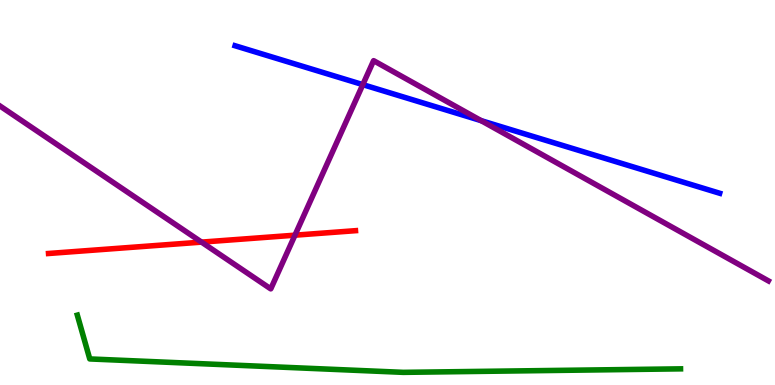[{'lines': ['blue', 'red'], 'intersections': []}, {'lines': ['green', 'red'], 'intersections': []}, {'lines': ['purple', 'red'], 'intersections': [{'x': 2.6, 'y': 3.71}, {'x': 3.81, 'y': 3.89}]}, {'lines': ['blue', 'green'], 'intersections': []}, {'lines': ['blue', 'purple'], 'intersections': [{'x': 4.68, 'y': 7.8}, {'x': 6.21, 'y': 6.87}]}, {'lines': ['green', 'purple'], 'intersections': []}]